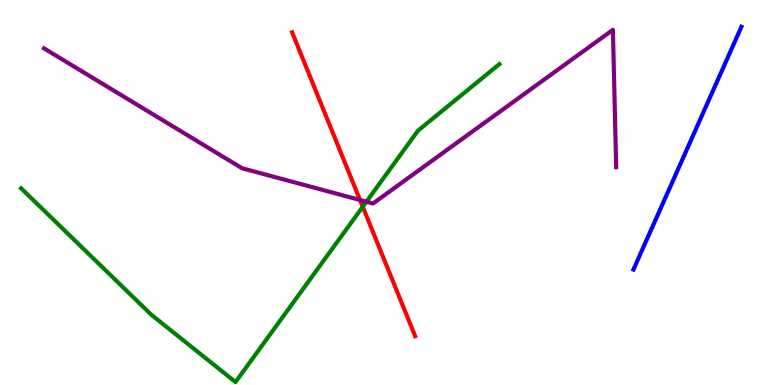[{'lines': ['blue', 'red'], 'intersections': []}, {'lines': ['green', 'red'], 'intersections': [{'x': 4.68, 'y': 4.63}]}, {'lines': ['purple', 'red'], 'intersections': [{'x': 4.65, 'y': 4.81}]}, {'lines': ['blue', 'green'], 'intersections': []}, {'lines': ['blue', 'purple'], 'intersections': []}, {'lines': ['green', 'purple'], 'intersections': [{'x': 4.73, 'y': 4.76}]}]